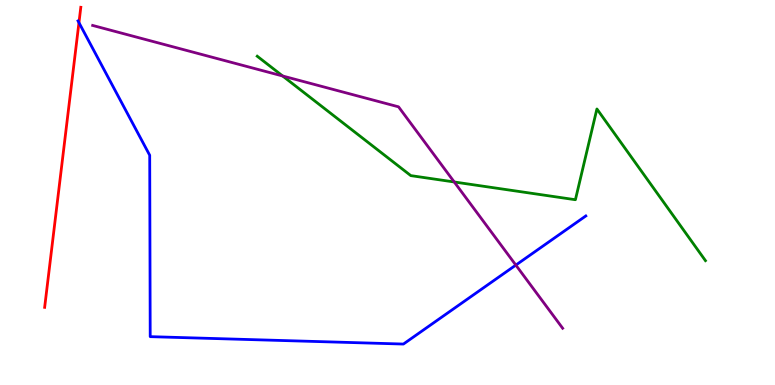[{'lines': ['blue', 'red'], 'intersections': [{'x': 1.02, 'y': 9.41}]}, {'lines': ['green', 'red'], 'intersections': []}, {'lines': ['purple', 'red'], 'intersections': []}, {'lines': ['blue', 'green'], 'intersections': []}, {'lines': ['blue', 'purple'], 'intersections': [{'x': 6.66, 'y': 3.11}]}, {'lines': ['green', 'purple'], 'intersections': [{'x': 3.65, 'y': 8.03}, {'x': 5.86, 'y': 5.27}]}]